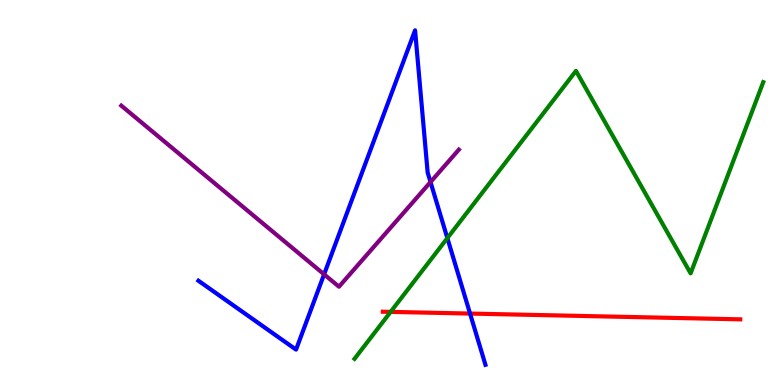[{'lines': ['blue', 'red'], 'intersections': [{'x': 6.07, 'y': 1.86}]}, {'lines': ['green', 'red'], 'intersections': [{'x': 5.04, 'y': 1.9}]}, {'lines': ['purple', 'red'], 'intersections': []}, {'lines': ['blue', 'green'], 'intersections': [{'x': 5.77, 'y': 3.82}]}, {'lines': ['blue', 'purple'], 'intersections': [{'x': 4.18, 'y': 2.87}, {'x': 5.56, 'y': 5.27}]}, {'lines': ['green', 'purple'], 'intersections': []}]